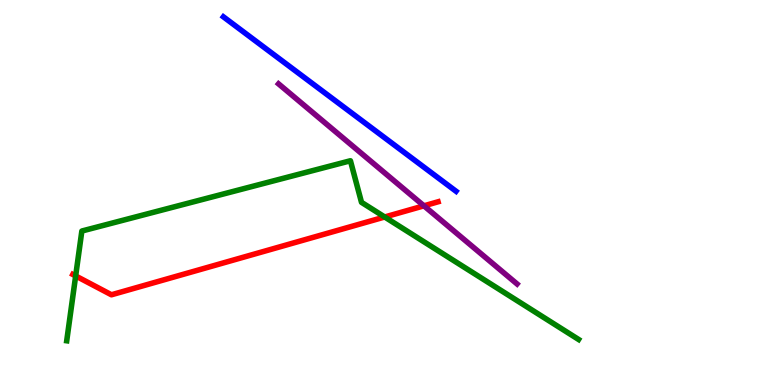[{'lines': ['blue', 'red'], 'intersections': []}, {'lines': ['green', 'red'], 'intersections': [{'x': 0.976, 'y': 2.83}, {'x': 4.96, 'y': 4.36}]}, {'lines': ['purple', 'red'], 'intersections': [{'x': 5.47, 'y': 4.65}]}, {'lines': ['blue', 'green'], 'intersections': []}, {'lines': ['blue', 'purple'], 'intersections': []}, {'lines': ['green', 'purple'], 'intersections': []}]